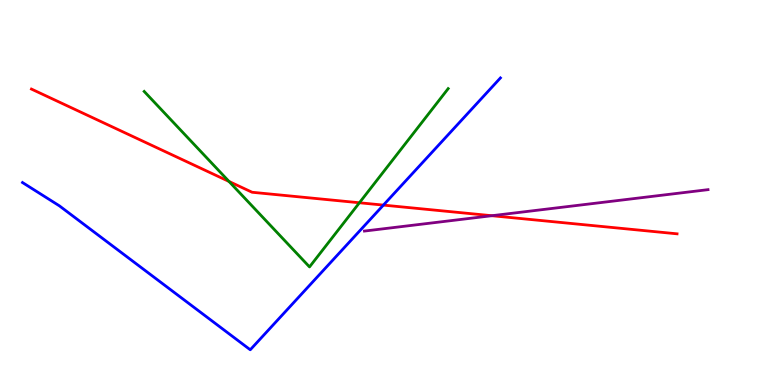[{'lines': ['blue', 'red'], 'intersections': [{'x': 4.95, 'y': 4.67}]}, {'lines': ['green', 'red'], 'intersections': [{'x': 2.95, 'y': 5.29}, {'x': 4.64, 'y': 4.73}]}, {'lines': ['purple', 'red'], 'intersections': [{'x': 6.35, 'y': 4.4}]}, {'lines': ['blue', 'green'], 'intersections': []}, {'lines': ['blue', 'purple'], 'intersections': []}, {'lines': ['green', 'purple'], 'intersections': []}]